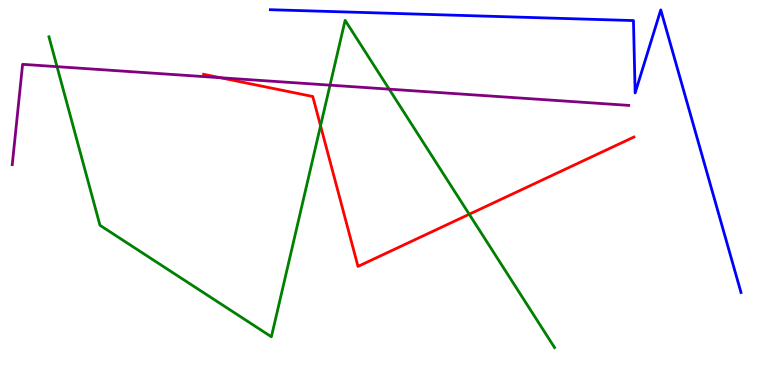[{'lines': ['blue', 'red'], 'intersections': []}, {'lines': ['green', 'red'], 'intersections': [{'x': 4.14, 'y': 6.73}, {'x': 6.05, 'y': 4.43}]}, {'lines': ['purple', 'red'], 'intersections': [{'x': 2.84, 'y': 7.98}]}, {'lines': ['blue', 'green'], 'intersections': []}, {'lines': ['blue', 'purple'], 'intersections': []}, {'lines': ['green', 'purple'], 'intersections': [{'x': 0.736, 'y': 8.27}, {'x': 4.26, 'y': 7.79}, {'x': 5.02, 'y': 7.68}]}]